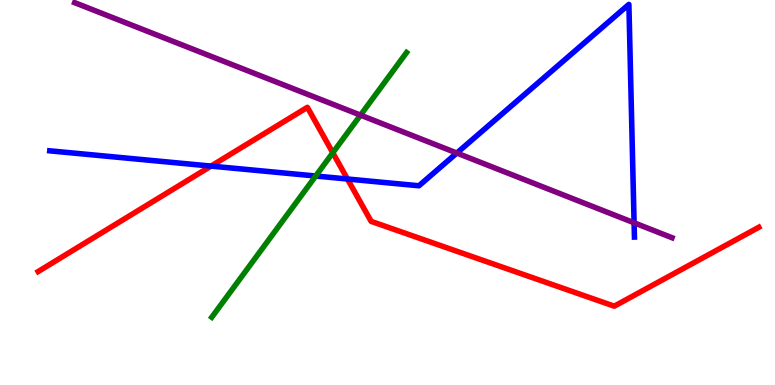[{'lines': ['blue', 'red'], 'intersections': [{'x': 2.72, 'y': 5.69}, {'x': 4.48, 'y': 5.35}]}, {'lines': ['green', 'red'], 'intersections': [{'x': 4.29, 'y': 6.03}]}, {'lines': ['purple', 'red'], 'intersections': []}, {'lines': ['blue', 'green'], 'intersections': [{'x': 4.07, 'y': 5.43}]}, {'lines': ['blue', 'purple'], 'intersections': [{'x': 5.89, 'y': 6.03}, {'x': 8.18, 'y': 4.21}]}, {'lines': ['green', 'purple'], 'intersections': [{'x': 4.65, 'y': 7.01}]}]